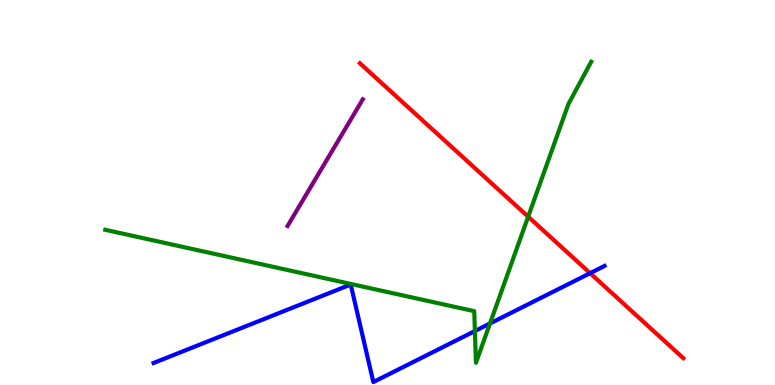[{'lines': ['blue', 'red'], 'intersections': [{'x': 7.61, 'y': 2.9}]}, {'lines': ['green', 'red'], 'intersections': [{'x': 6.82, 'y': 4.37}]}, {'lines': ['purple', 'red'], 'intersections': []}, {'lines': ['blue', 'green'], 'intersections': [{'x': 6.13, 'y': 1.4}, {'x': 6.32, 'y': 1.6}]}, {'lines': ['blue', 'purple'], 'intersections': []}, {'lines': ['green', 'purple'], 'intersections': []}]